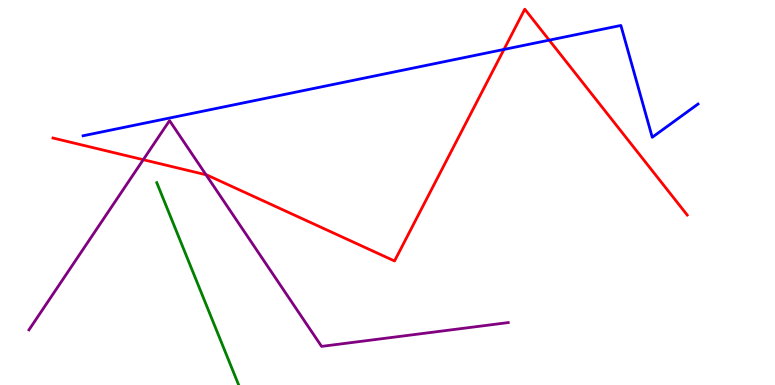[{'lines': ['blue', 'red'], 'intersections': [{'x': 6.5, 'y': 8.72}, {'x': 7.09, 'y': 8.96}]}, {'lines': ['green', 'red'], 'intersections': []}, {'lines': ['purple', 'red'], 'intersections': [{'x': 1.85, 'y': 5.85}, {'x': 2.66, 'y': 5.46}]}, {'lines': ['blue', 'green'], 'intersections': []}, {'lines': ['blue', 'purple'], 'intersections': []}, {'lines': ['green', 'purple'], 'intersections': []}]